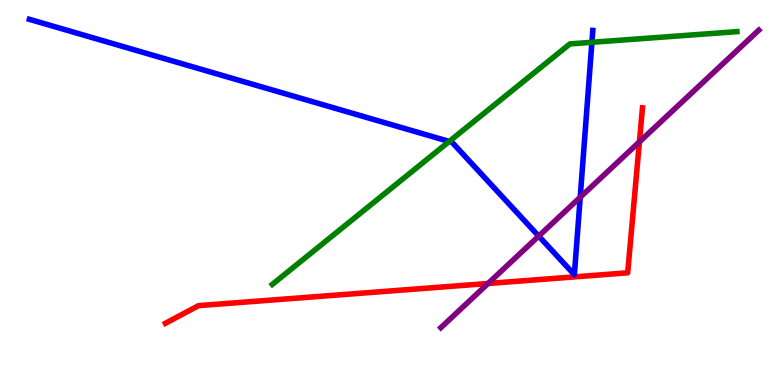[{'lines': ['blue', 'red'], 'intersections': []}, {'lines': ['green', 'red'], 'intersections': []}, {'lines': ['purple', 'red'], 'intersections': [{'x': 6.3, 'y': 2.64}, {'x': 8.25, 'y': 6.32}]}, {'lines': ['blue', 'green'], 'intersections': [{'x': 5.8, 'y': 6.33}, {'x': 7.64, 'y': 8.9}]}, {'lines': ['blue', 'purple'], 'intersections': [{'x': 6.95, 'y': 3.87}, {'x': 7.49, 'y': 4.88}]}, {'lines': ['green', 'purple'], 'intersections': []}]